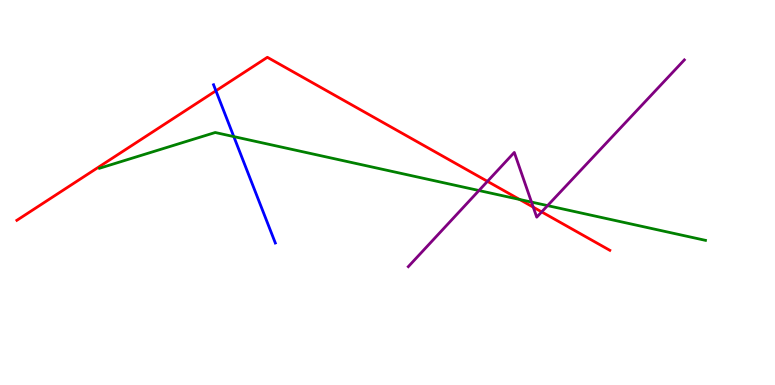[{'lines': ['blue', 'red'], 'intersections': [{'x': 2.79, 'y': 7.64}]}, {'lines': ['green', 'red'], 'intersections': [{'x': 6.7, 'y': 4.82}]}, {'lines': ['purple', 'red'], 'intersections': [{'x': 6.29, 'y': 5.29}, {'x': 6.88, 'y': 4.62}, {'x': 6.99, 'y': 4.5}]}, {'lines': ['blue', 'green'], 'intersections': [{'x': 3.02, 'y': 6.45}]}, {'lines': ['blue', 'purple'], 'intersections': []}, {'lines': ['green', 'purple'], 'intersections': [{'x': 6.18, 'y': 5.05}, {'x': 6.86, 'y': 4.75}, {'x': 7.07, 'y': 4.66}]}]